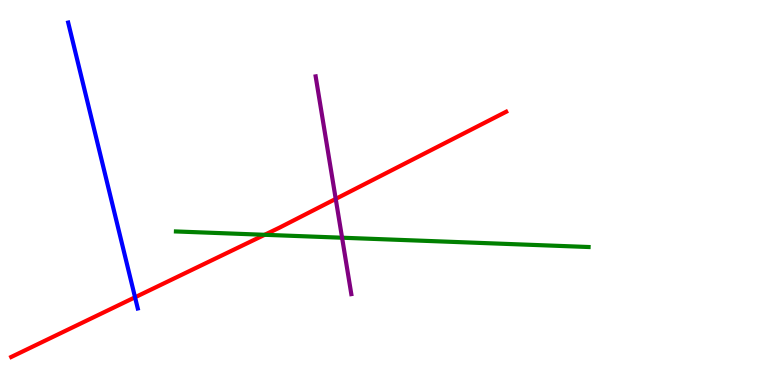[{'lines': ['blue', 'red'], 'intersections': [{'x': 1.74, 'y': 2.28}]}, {'lines': ['green', 'red'], 'intersections': [{'x': 3.42, 'y': 3.9}]}, {'lines': ['purple', 'red'], 'intersections': [{'x': 4.33, 'y': 4.83}]}, {'lines': ['blue', 'green'], 'intersections': []}, {'lines': ['blue', 'purple'], 'intersections': []}, {'lines': ['green', 'purple'], 'intersections': [{'x': 4.41, 'y': 3.83}]}]